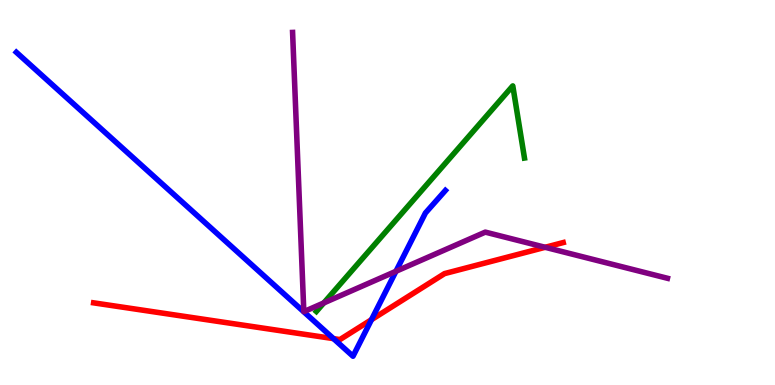[{'lines': ['blue', 'red'], 'intersections': [{'x': 4.3, 'y': 1.2}, {'x': 4.79, 'y': 1.7}]}, {'lines': ['green', 'red'], 'intersections': []}, {'lines': ['purple', 'red'], 'intersections': [{'x': 7.03, 'y': 3.58}]}, {'lines': ['blue', 'green'], 'intersections': []}, {'lines': ['blue', 'purple'], 'intersections': [{'x': 5.11, 'y': 2.95}]}, {'lines': ['green', 'purple'], 'intersections': [{'x': 4.18, 'y': 2.13}]}]